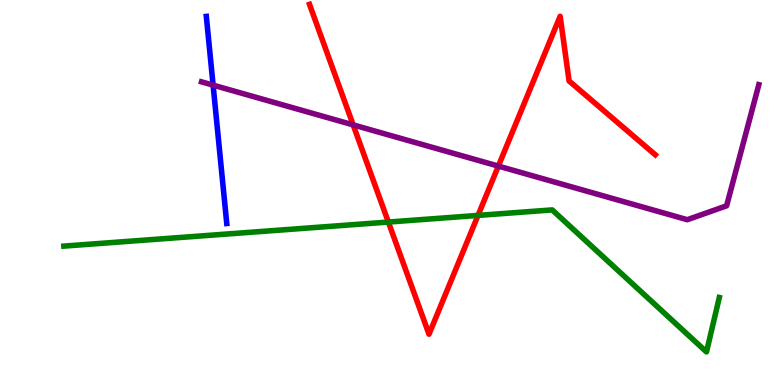[{'lines': ['blue', 'red'], 'intersections': []}, {'lines': ['green', 'red'], 'intersections': [{'x': 5.01, 'y': 4.23}, {'x': 6.17, 'y': 4.4}]}, {'lines': ['purple', 'red'], 'intersections': [{'x': 4.56, 'y': 6.76}, {'x': 6.43, 'y': 5.69}]}, {'lines': ['blue', 'green'], 'intersections': []}, {'lines': ['blue', 'purple'], 'intersections': [{'x': 2.75, 'y': 7.79}]}, {'lines': ['green', 'purple'], 'intersections': []}]